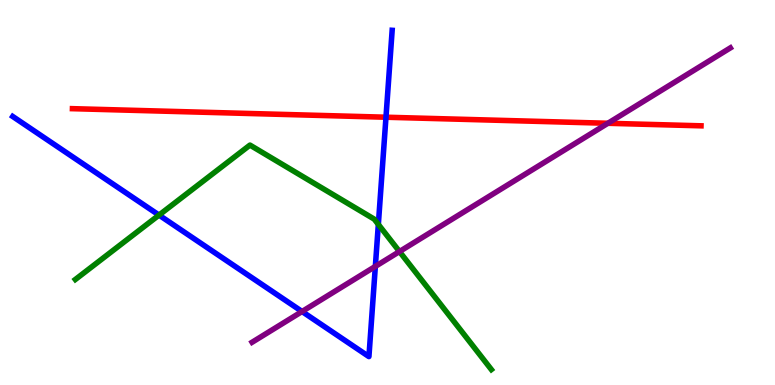[{'lines': ['blue', 'red'], 'intersections': [{'x': 4.98, 'y': 6.96}]}, {'lines': ['green', 'red'], 'intersections': []}, {'lines': ['purple', 'red'], 'intersections': [{'x': 7.84, 'y': 6.8}]}, {'lines': ['blue', 'green'], 'intersections': [{'x': 2.05, 'y': 4.41}, {'x': 4.88, 'y': 4.17}]}, {'lines': ['blue', 'purple'], 'intersections': [{'x': 3.9, 'y': 1.91}, {'x': 4.84, 'y': 3.08}]}, {'lines': ['green', 'purple'], 'intersections': [{'x': 5.15, 'y': 3.47}]}]